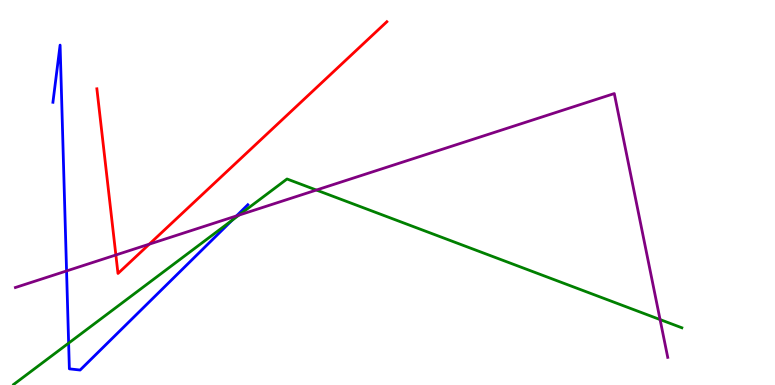[{'lines': ['blue', 'red'], 'intersections': []}, {'lines': ['green', 'red'], 'intersections': []}, {'lines': ['purple', 'red'], 'intersections': [{'x': 1.5, 'y': 3.38}, {'x': 1.93, 'y': 3.66}]}, {'lines': ['blue', 'green'], 'intersections': [{'x': 0.886, 'y': 1.09}, {'x': 2.99, 'y': 4.28}]}, {'lines': ['blue', 'purple'], 'intersections': [{'x': 0.859, 'y': 2.96}, {'x': 3.05, 'y': 4.39}]}, {'lines': ['green', 'purple'], 'intersections': [{'x': 3.08, 'y': 4.41}, {'x': 4.08, 'y': 5.06}, {'x': 8.52, 'y': 1.7}]}]